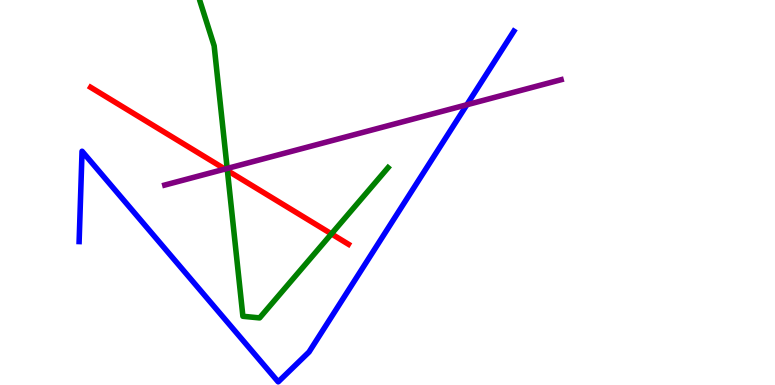[{'lines': ['blue', 'red'], 'intersections': []}, {'lines': ['green', 'red'], 'intersections': [{'x': 2.93, 'y': 5.57}, {'x': 4.28, 'y': 3.93}]}, {'lines': ['purple', 'red'], 'intersections': [{'x': 2.9, 'y': 5.61}]}, {'lines': ['blue', 'green'], 'intersections': []}, {'lines': ['blue', 'purple'], 'intersections': [{'x': 6.02, 'y': 7.28}]}, {'lines': ['green', 'purple'], 'intersections': [{'x': 2.93, 'y': 5.62}]}]